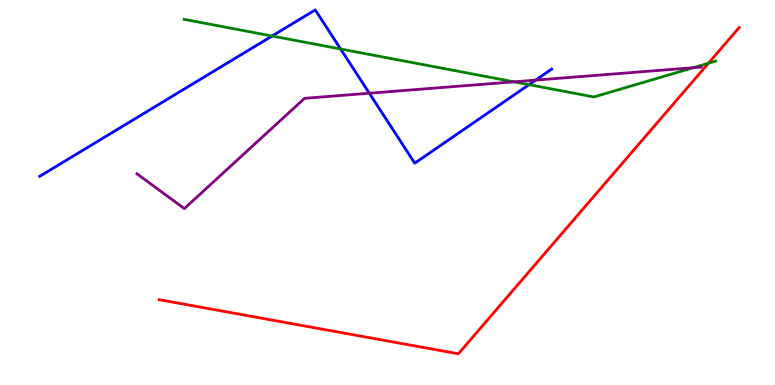[{'lines': ['blue', 'red'], 'intersections': []}, {'lines': ['green', 'red'], 'intersections': [{'x': 9.14, 'y': 8.36}]}, {'lines': ['purple', 'red'], 'intersections': []}, {'lines': ['blue', 'green'], 'intersections': [{'x': 3.51, 'y': 9.06}, {'x': 4.39, 'y': 8.73}, {'x': 6.83, 'y': 7.8}]}, {'lines': ['blue', 'purple'], 'intersections': [{'x': 4.77, 'y': 7.58}, {'x': 6.91, 'y': 7.92}]}, {'lines': ['green', 'purple'], 'intersections': [{'x': 6.63, 'y': 7.87}, {'x': 8.95, 'y': 8.24}]}]